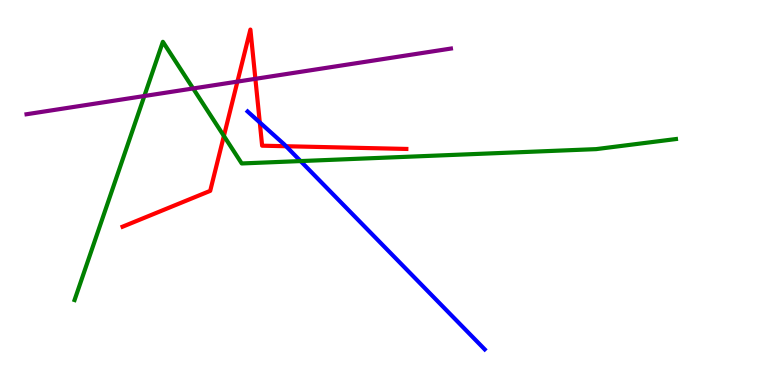[{'lines': ['blue', 'red'], 'intersections': [{'x': 3.35, 'y': 6.82}, {'x': 3.69, 'y': 6.2}]}, {'lines': ['green', 'red'], 'intersections': [{'x': 2.89, 'y': 6.47}]}, {'lines': ['purple', 'red'], 'intersections': [{'x': 3.06, 'y': 7.88}, {'x': 3.3, 'y': 7.95}]}, {'lines': ['blue', 'green'], 'intersections': [{'x': 3.88, 'y': 5.82}]}, {'lines': ['blue', 'purple'], 'intersections': []}, {'lines': ['green', 'purple'], 'intersections': [{'x': 1.86, 'y': 7.51}, {'x': 2.49, 'y': 7.7}]}]